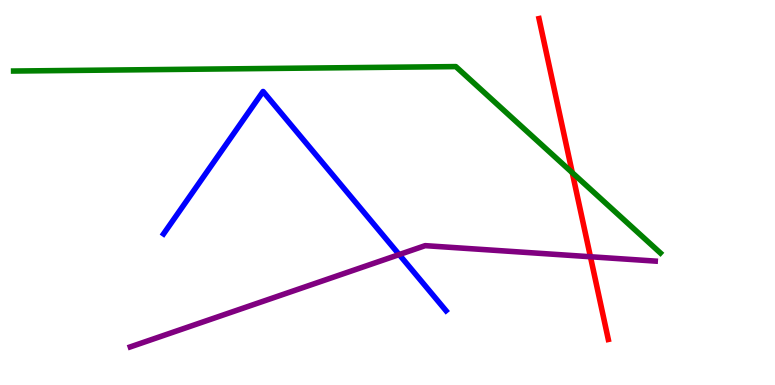[{'lines': ['blue', 'red'], 'intersections': []}, {'lines': ['green', 'red'], 'intersections': [{'x': 7.38, 'y': 5.51}]}, {'lines': ['purple', 'red'], 'intersections': [{'x': 7.62, 'y': 3.33}]}, {'lines': ['blue', 'green'], 'intersections': []}, {'lines': ['blue', 'purple'], 'intersections': [{'x': 5.15, 'y': 3.39}]}, {'lines': ['green', 'purple'], 'intersections': []}]